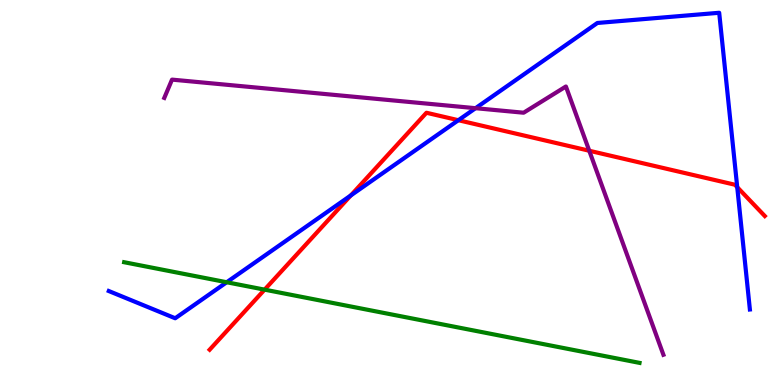[{'lines': ['blue', 'red'], 'intersections': [{'x': 4.53, 'y': 4.92}, {'x': 5.91, 'y': 6.88}, {'x': 9.51, 'y': 5.14}]}, {'lines': ['green', 'red'], 'intersections': [{'x': 3.41, 'y': 2.48}]}, {'lines': ['purple', 'red'], 'intersections': [{'x': 7.6, 'y': 6.08}]}, {'lines': ['blue', 'green'], 'intersections': [{'x': 2.93, 'y': 2.67}]}, {'lines': ['blue', 'purple'], 'intersections': [{'x': 6.14, 'y': 7.19}]}, {'lines': ['green', 'purple'], 'intersections': []}]